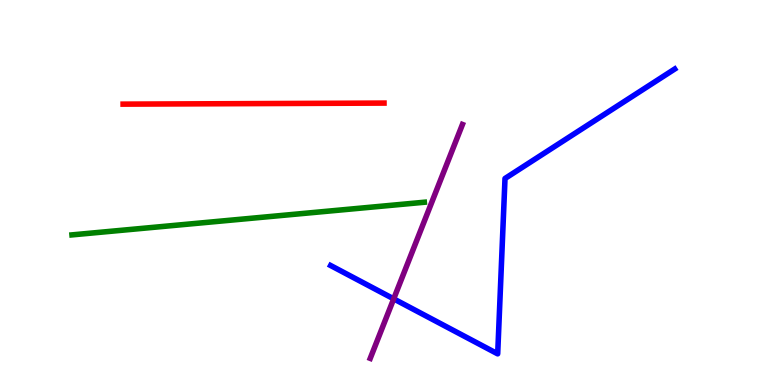[{'lines': ['blue', 'red'], 'intersections': []}, {'lines': ['green', 'red'], 'intersections': []}, {'lines': ['purple', 'red'], 'intersections': []}, {'lines': ['blue', 'green'], 'intersections': []}, {'lines': ['blue', 'purple'], 'intersections': [{'x': 5.08, 'y': 2.24}]}, {'lines': ['green', 'purple'], 'intersections': []}]